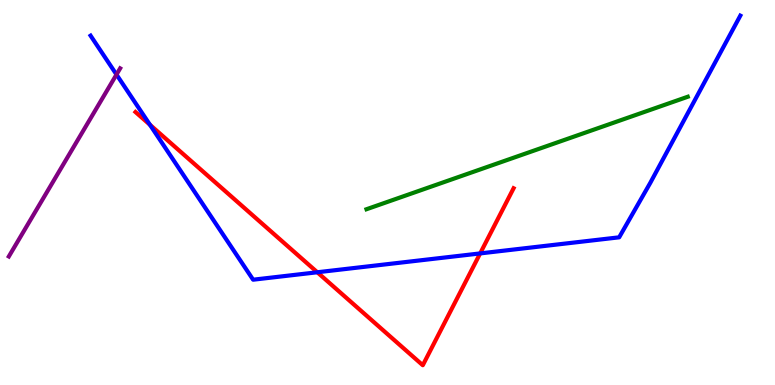[{'lines': ['blue', 'red'], 'intersections': [{'x': 1.93, 'y': 6.76}, {'x': 4.09, 'y': 2.93}, {'x': 6.2, 'y': 3.42}]}, {'lines': ['green', 'red'], 'intersections': []}, {'lines': ['purple', 'red'], 'intersections': []}, {'lines': ['blue', 'green'], 'intersections': []}, {'lines': ['blue', 'purple'], 'intersections': [{'x': 1.5, 'y': 8.06}]}, {'lines': ['green', 'purple'], 'intersections': []}]